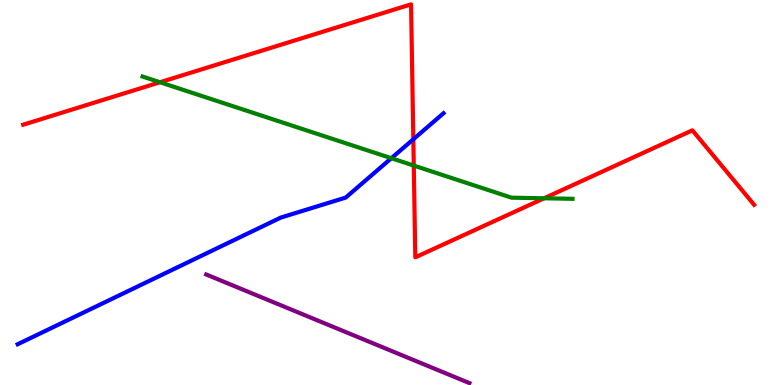[{'lines': ['blue', 'red'], 'intersections': [{'x': 5.33, 'y': 6.38}]}, {'lines': ['green', 'red'], 'intersections': [{'x': 2.06, 'y': 7.86}, {'x': 5.34, 'y': 5.7}, {'x': 7.02, 'y': 4.85}]}, {'lines': ['purple', 'red'], 'intersections': []}, {'lines': ['blue', 'green'], 'intersections': [{'x': 5.05, 'y': 5.89}]}, {'lines': ['blue', 'purple'], 'intersections': []}, {'lines': ['green', 'purple'], 'intersections': []}]